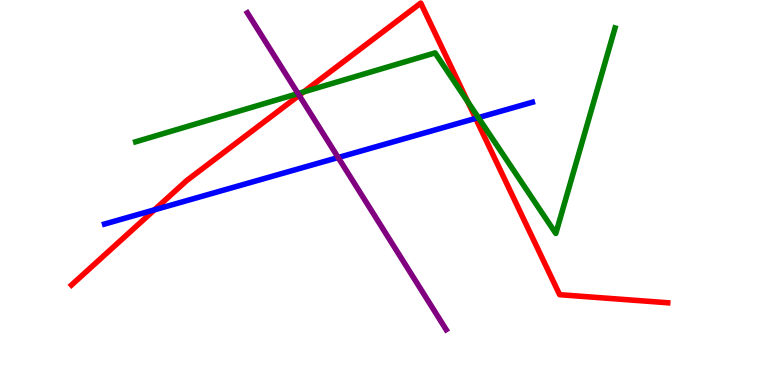[{'lines': ['blue', 'red'], 'intersections': [{'x': 1.99, 'y': 4.55}, {'x': 6.14, 'y': 6.93}]}, {'lines': ['green', 'red'], 'intersections': [{'x': 3.92, 'y': 7.61}, {'x': 6.04, 'y': 7.36}]}, {'lines': ['purple', 'red'], 'intersections': [{'x': 3.86, 'y': 7.52}]}, {'lines': ['blue', 'green'], 'intersections': [{'x': 6.17, 'y': 6.95}]}, {'lines': ['blue', 'purple'], 'intersections': [{'x': 4.36, 'y': 5.91}]}, {'lines': ['green', 'purple'], 'intersections': [{'x': 3.85, 'y': 7.57}]}]